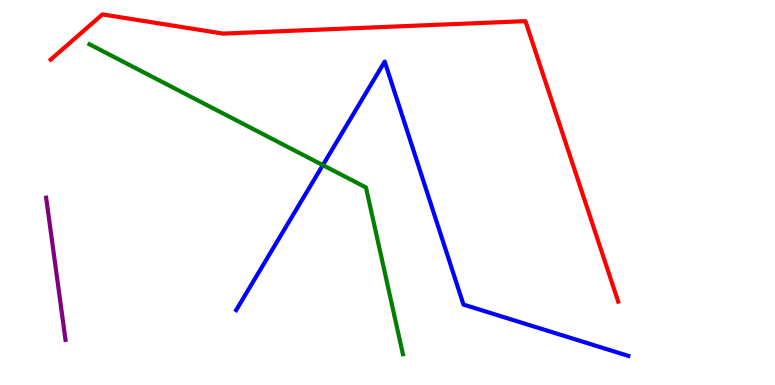[{'lines': ['blue', 'red'], 'intersections': []}, {'lines': ['green', 'red'], 'intersections': []}, {'lines': ['purple', 'red'], 'intersections': []}, {'lines': ['blue', 'green'], 'intersections': [{'x': 4.17, 'y': 5.71}]}, {'lines': ['blue', 'purple'], 'intersections': []}, {'lines': ['green', 'purple'], 'intersections': []}]